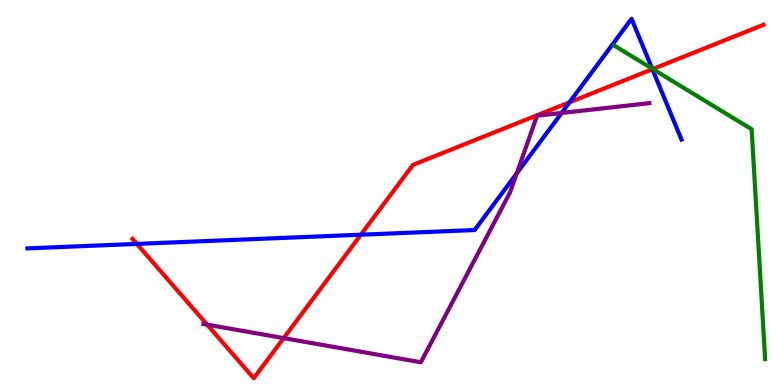[{'lines': ['blue', 'red'], 'intersections': [{'x': 1.77, 'y': 3.66}, {'x': 4.66, 'y': 3.9}, {'x': 7.35, 'y': 7.34}, {'x': 8.42, 'y': 8.2}]}, {'lines': ['green', 'red'], 'intersections': [{'x': 8.42, 'y': 8.21}]}, {'lines': ['purple', 'red'], 'intersections': [{'x': 2.67, 'y': 1.57}, {'x': 3.66, 'y': 1.22}]}, {'lines': ['blue', 'green'], 'intersections': [{'x': 8.42, 'y': 8.22}]}, {'lines': ['blue', 'purple'], 'intersections': [{'x': 6.67, 'y': 5.5}, {'x': 7.25, 'y': 7.07}]}, {'lines': ['green', 'purple'], 'intersections': []}]